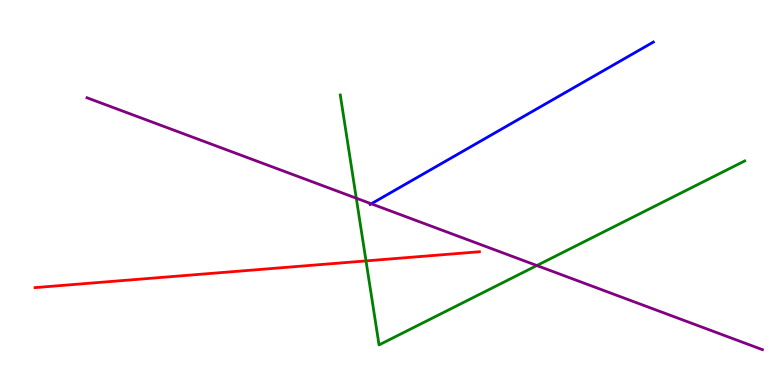[{'lines': ['blue', 'red'], 'intersections': []}, {'lines': ['green', 'red'], 'intersections': [{'x': 4.72, 'y': 3.22}]}, {'lines': ['purple', 'red'], 'intersections': []}, {'lines': ['blue', 'green'], 'intersections': []}, {'lines': ['blue', 'purple'], 'intersections': [{'x': 4.79, 'y': 4.71}]}, {'lines': ['green', 'purple'], 'intersections': [{'x': 4.6, 'y': 4.85}, {'x': 6.93, 'y': 3.1}]}]